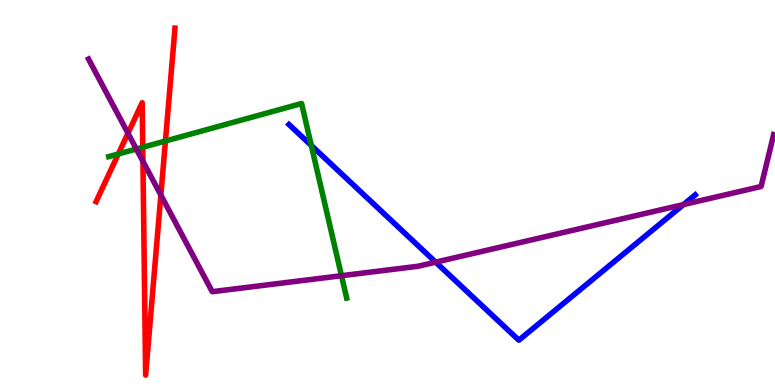[{'lines': ['blue', 'red'], 'intersections': []}, {'lines': ['green', 'red'], 'intersections': [{'x': 1.53, 'y': 6.0}, {'x': 1.84, 'y': 6.17}, {'x': 2.13, 'y': 6.34}]}, {'lines': ['purple', 'red'], 'intersections': [{'x': 1.65, 'y': 6.54}, {'x': 1.84, 'y': 5.81}, {'x': 2.08, 'y': 4.93}]}, {'lines': ['blue', 'green'], 'intersections': [{'x': 4.02, 'y': 6.22}]}, {'lines': ['blue', 'purple'], 'intersections': [{'x': 5.62, 'y': 3.19}, {'x': 8.82, 'y': 4.69}]}, {'lines': ['green', 'purple'], 'intersections': [{'x': 1.76, 'y': 6.13}, {'x': 4.41, 'y': 2.84}]}]